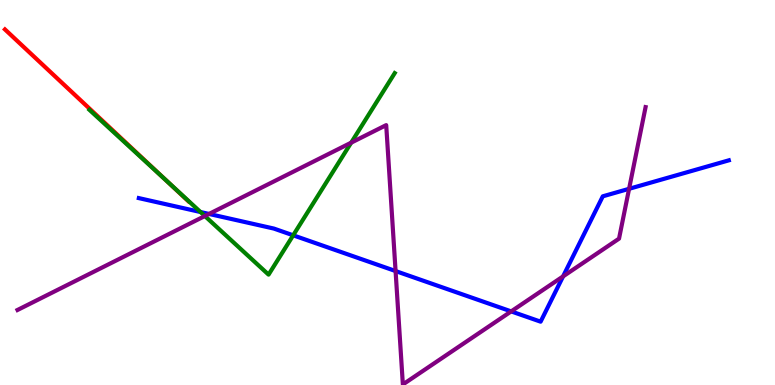[{'lines': ['blue', 'red'], 'intersections': []}, {'lines': ['green', 'red'], 'intersections': [{'x': 2.15, 'y': 5.31}]}, {'lines': ['purple', 'red'], 'intersections': []}, {'lines': ['blue', 'green'], 'intersections': [{'x': 2.59, 'y': 4.49}, {'x': 3.78, 'y': 3.89}]}, {'lines': ['blue', 'purple'], 'intersections': [{'x': 2.7, 'y': 4.44}, {'x': 5.1, 'y': 2.96}, {'x': 6.6, 'y': 1.91}, {'x': 7.27, 'y': 2.82}, {'x': 8.12, 'y': 5.1}]}, {'lines': ['green', 'purple'], 'intersections': [{'x': 2.64, 'y': 4.39}, {'x': 4.53, 'y': 6.29}]}]